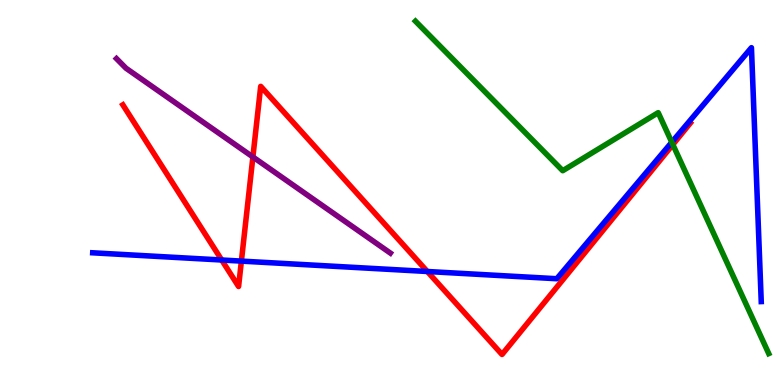[{'lines': ['blue', 'red'], 'intersections': [{'x': 2.86, 'y': 3.25}, {'x': 3.11, 'y': 3.22}, {'x': 5.51, 'y': 2.95}]}, {'lines': ['green', 'red'], 'intersections': [{'x': 8.68, 'y': 6.25}]}, {'lines': ['purple', 'red'], 'intersections': [{'x': 3.26, 'y': 5.92}]}, {'lines': ['blue', 'green'], 'intersections': [{'x': 8.67, 'y': 6.31}]}, {'lines': ['blue', 'purple'], 'intersections': []}, {'lines': ['green', 'purple'], 'intersections': []}]